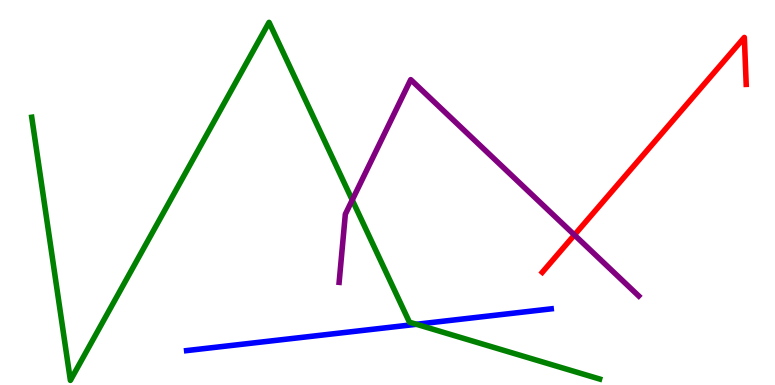[{'lines': ['blue', 'red'], 'intersections': []}, {'lines': ['green', 'red'], 'intersections': []}, {'lines': ['purple', 'red'], 'intersections': [{'x': 7.41, 'y': 3.9}]}, {'lines': ['blue', 'green'], 'intersections': [{'x': 5.37, 'y': 1.58}]}, {'lines': ['blue', 'purple'], 'intersections': []}, {'lines': ['green', 'purple'], 'intersections': [{'x': 4.55, 'y': 4.8}]}]